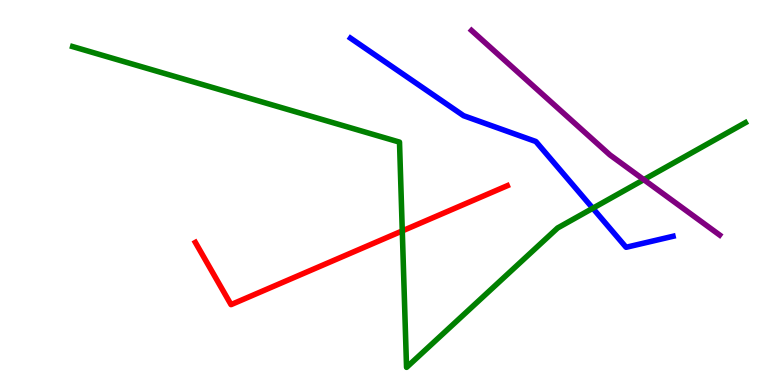[{'lines': ['blue', 'red'], 'intersections': []}, {'lines': ['green', 'red'], 'intersections': [{'x': 5.19, 'y': 4.0}]}, {'lines': ['purple', 'red'], 'intersections': []}, {'lines': ['blue', 'green'], 'intersections': [{'x': 7.65, 'y': 4.59}]}, {'lines': ['blue', 'purple'], 'intersections': []}, {'lines': ['green', 'purple'], 'intersections': [{'x': 8.31, 'y': 5.33}]}]